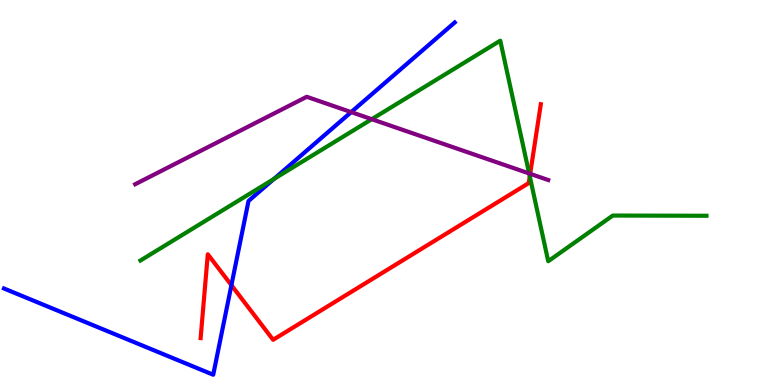[{'lines': ['blue', 'red'], 'intersections': [{'x': 2.99, 'y': 2.59}]}, {'lines': ['green', 'red'], 'intersections': [{'x': 6.84, 'y': 5.42}]}, {'lines': ['purple', 'red'], 'intersections': [{'x': 6.84, 'y': 5.49}]}, {'lines': ['blue', 'green'], 'intersections': [{'x': 3.53, 'y': 5.35}]}, {'lines': ['blue', 'purple'], 'intersections': [{'x': 4.53, 'y': 7.09}]}, {'lines': ['green', 'purple'], 'intersections': [{'x': 4.8, 'y': 6.9}, {'x': 6.83, 'y': 5.49}]}]